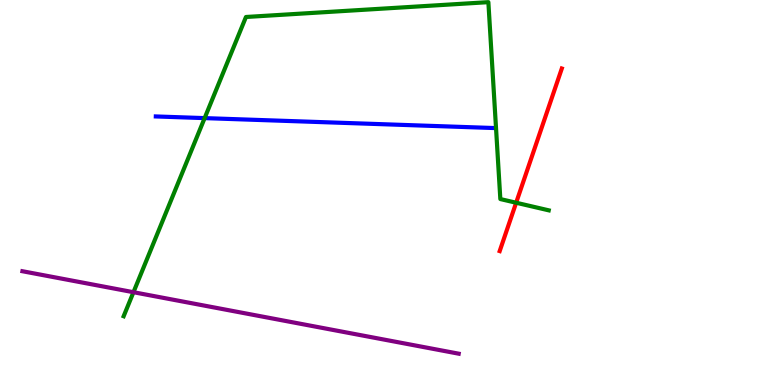[{'lines': ['blue', 'red'], 'intersections': []}, {'lines': ['green', 'red'], 'intersections': [{'x': 6.66, 'y': 4.73}]}, {'lines': ['purple', 'red'], 'intersections': []}, {'lines': ['blue', 'green'], 'intersections': [{'x': 2.64, 'y': 6.93}]}, {'lines': ['blue', 'purple'], 'intersections': []}, {'lines': ['green', 'purple'], 'intersections': [{'x': 1.72, 'y': 2.41}]}]